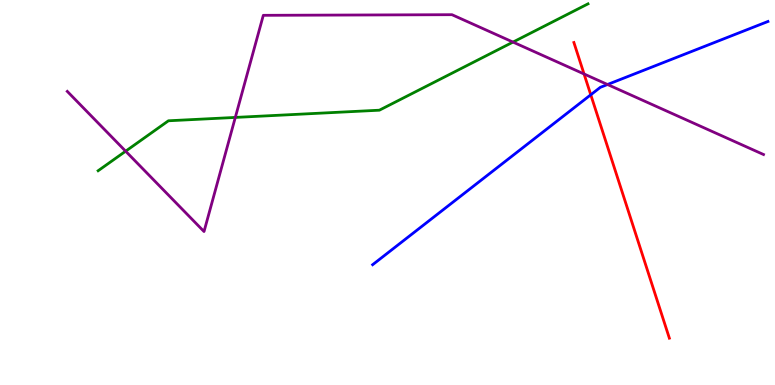[{'lines': ['blue', 'red'], 'intersections': [{'x': 7.62, 'y': 7.54}]}, {'lines': ['green', 'red'], 'intersections': []}, {'lines': ['purple', 'red'], 'intersections': [{'x': 7.54, 'y': 8.08}]}, {'lines': ['blue', 'green'], 'intersections': []}, {'lines': ['blue', 'purple'], 'intersections': [{'x': 7.84, 'y': 7.81}]}, {'lines': ['green', 'purple'], 'intersections': [{'x': 1.62, 'y': 6.07}, {'x': 3.04, 'y': 6.95}, {'x': 6.62, 'y': 8.91}]}]